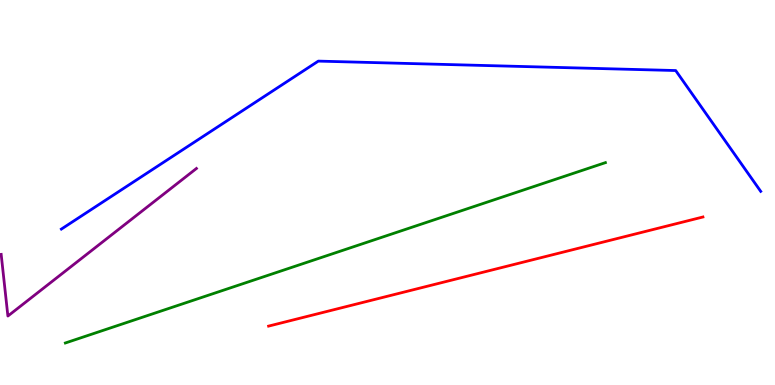[{'lines': ['blue', 'red'], 'intersections': []}, {'lines': ['green', 'red'], 'intersections': []}, {'lines': ['purple', 'red'], 'intersections': []}, {'lines': ['blue', 'green'], 'intersections': []}, {'lines': ['blue', 'purple'], 'intersections': []}, {'lines': ['green', 'purple'], 'intersections': []}]